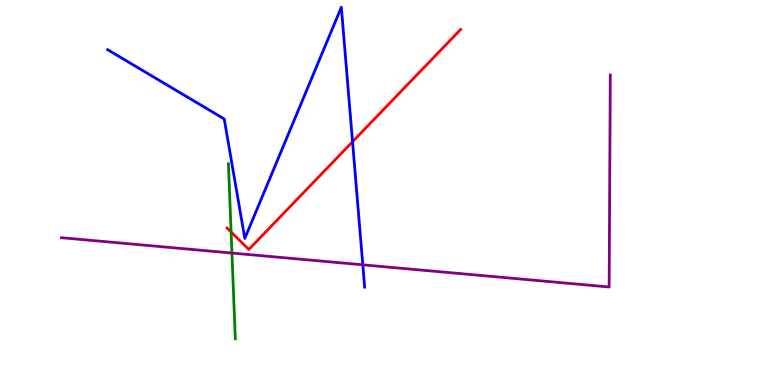[{'lines': ['blue', 'red'], 'intersections': [{'x': 4.55, 'y': 6.32}]}, {'lines': ['green', 'red'], 'intersections': [{'x': 2.98, 'y': 3.97}]}, {'lines': ['purple', 'red'], 'intersections': []}, {'lines': ['blue', 'green'], 'intersections': []}, {'lines': ['blue', 'purple'], 'intersections': [{'x': 4.68, 'y': 3.12}]}, {'lines': ['green', 'purple'], 'intersections': [{'x': 2.99, 'y': 3.43}]}]